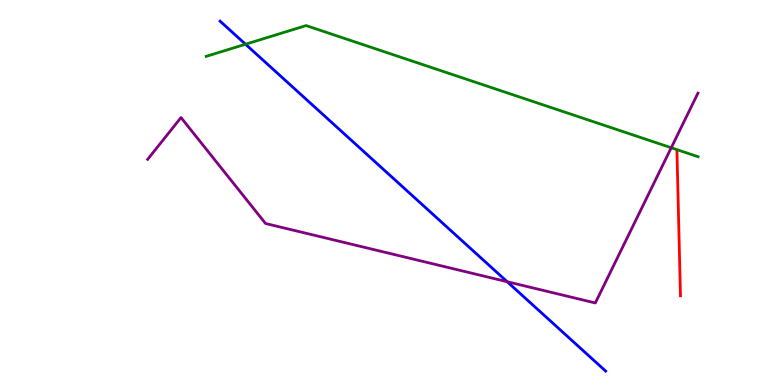[{'lines': ['blue', 'red'], 'intersections': []}, {'lines': ['green', 'red'], 'intersections': []}, {'lines': ['purple', 'red'], 'intersections': []}, {'lines': ['blue', 'green'], 'intersections': [{'x': 3.17, 'y': 8.85}]}, {'lines': ['blue', 'purple'], 'intersections': [{'x': 6.54, 'y': 2.68}]}, {'lines': ['green', 'purple'], 'intersections': [{'x': 8.66, 'y': 6.16}]}]